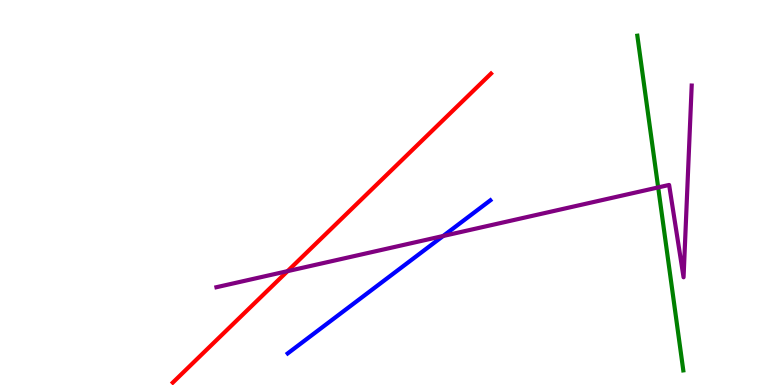[{'lines': ['blue', 'red'], 'intersections': []}, {'lines': ['green', 'red'], 'intersections': []}, {'lines': ['purple', 'red'], 'intersections': [{'x': 3.71, 'y': 2.96}]}, {'lines': ['blue', 'green'], 'intersections': []}, {'lines': ['blue', 'purple'], 'intersections': [{'x': 5.72, 'y': 3.87}]}, {'lines': ['green', 'purple'], 'intersections': [{'x': 8.49, 'y': 5.13}]}]